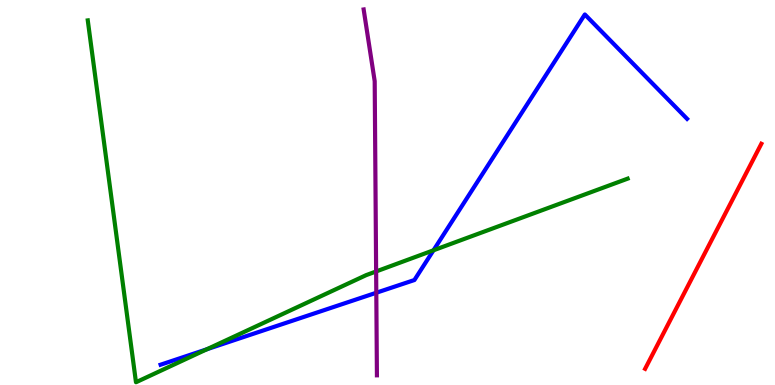[{'lines': ['blue', 'red'], 'intersections': []}, {'lines': ['green', 'red'], 'intersections': []}, {'lines': ['purple', 'red'], 'intersections': []}, {'lines': ['blue', 'green'], 'intersections': [{'x': 2.67, 'y': 0.928}, {'x': 5.59, 'y': 3.5}]}, {'lines': ['blue', 'purple'], 'intersections': [{'x': 4.86, 'y': 2.4}]}, {'lines': ['green', 'purple'], 'intersections': [{'x': 4.85, 'y': 2.95}]}]